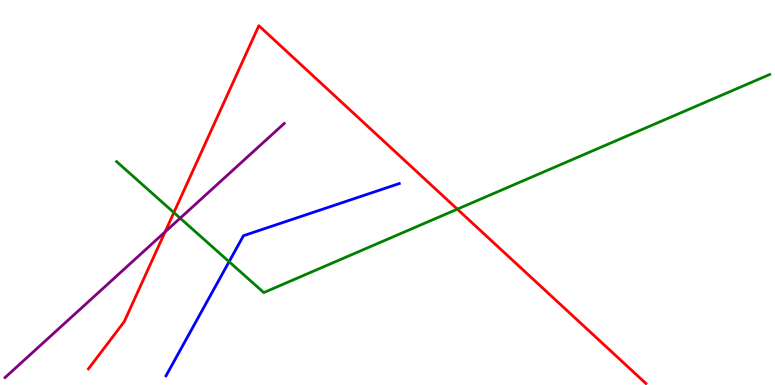[{'lines': ['blue', 'red'], 'intersections': []}, {'lines': ['green', 'red'], 'intersections': [{'x': 2.24, 'y': 4.48}, {'x': 5.9, 'y': 4.57}]}, {'lines': ['purple', 'red'], 'intersections': [{'x': 2.13, 'y': 3.98}]}, {'lines': ['blue', 'green'], 'intersections': [{'x': 2.96, 'y': 3.2}]}, {'lines': ['blue', 'purple'], 'intersections': []}, {'lines': ['green', 'purple'], 'intersections': [{'x': 2.32, 'y': 4.33}]}]